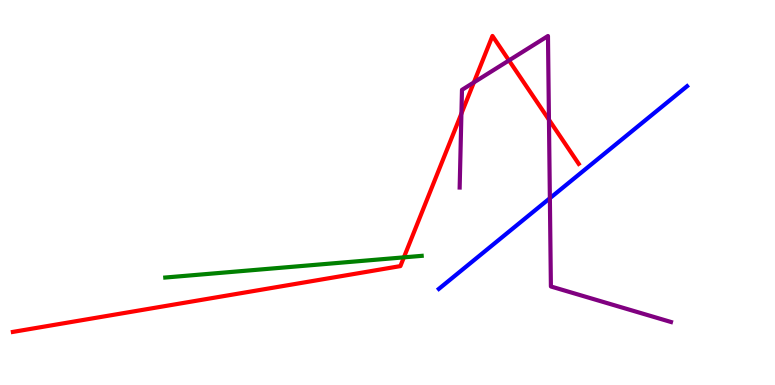[{'lines': ['blue', 'red'], 'intersections': []}, {'lines': ['green', 'red'], 'intersections': [{'x': 5.21, 'y': 3.32}]}, {'lines': ['purple', 'red'], 'intersections': [{'x': 5.95, 'y': 7.05}, {'x': 6.11, 'y': 7.86}, {'x': 6.57, 'y': 8.43}, {'x': 7.08, 'y': 6.89}]}, {'lines': ['blue', 'green'], 'intersections': []}, {'lines': ['blue', 'purple'], 'intersections': [{'x': 7.1, 'y': 4.85}]}, {'lines': ['green', 'purple'], 'intersections': []}]